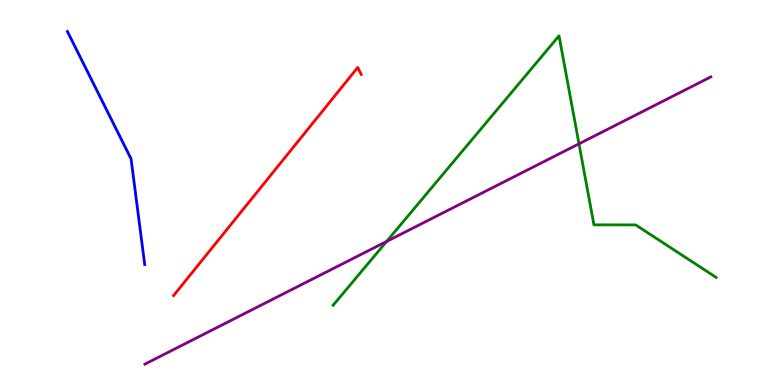[{'lines': ['blue', 'red'], 'intersections': []}, {'lines': ['green', 'red'], 'intersections': []}, {'lines': ['purple', 'red'], 'intersections': []}, {'lines': ['blue', 'green'], 'intersections': []}, {'lines': ['blue', 'purple'], 'intersections': []}, {'lines': ['green', 'purple'], 'intersections': [{'x': 4.99, 'y': 3.73}, {'x': 7.47, 'y': 6.26}]}]